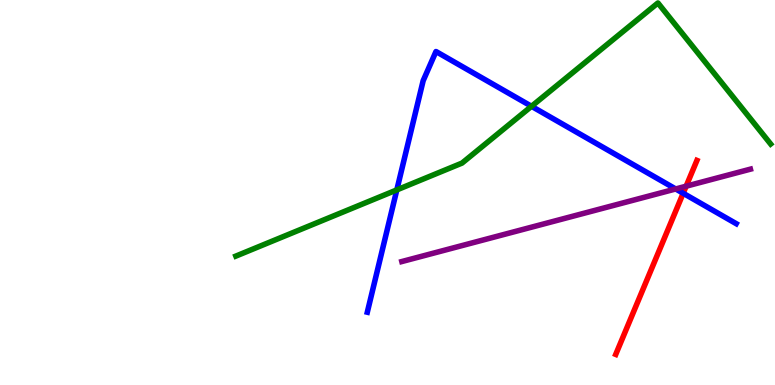[{'lines': ['blue', 'red'], 'intersections': [{'x': 8.82, 'y': 4.98}]}, {'lines': ['green', 'red'], 'intersections': []}, {'lines': ['purple', 'red'], 'intersections': [{'x': 8.85, 'y': 5.16}]}, {'lines': ['blue', 'green'], 'intersections': [{'x': 5.12, 'y': 5.07}, {'x': 6.86, 'y': 7.24}]}, {'lines': ['blue', 'purple'], 'intersections': [{'x': 8.72, 'y': 5.09}]}, {'lines': ['green', 'purple'], 'intersections': []}]